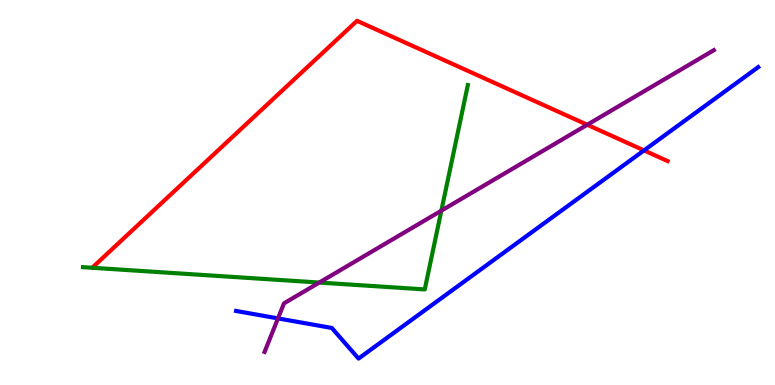[{'lines': ['blue', 'red'], 'intersections': [{'x': 8.31, 'y': 6.09}]}, {'lines': ['green', 'red'], 'intersections': []}, {'lines': ['purple', 'red'], 'intersections': [{'x': 7.58, 'y': 6.76}]}, {'lines': ['blue', 'green'], 'intersections': []}, {'lines': ['blue', 'purple'], 'intersections': [{'x': 3.59, 'y': 1.73}]}, {'lines': ['green', 'purple'], 'intersections': [{'x': 4.12, 'y': 2.66}, {'x': 5.69, 'y': 4.53}]}]